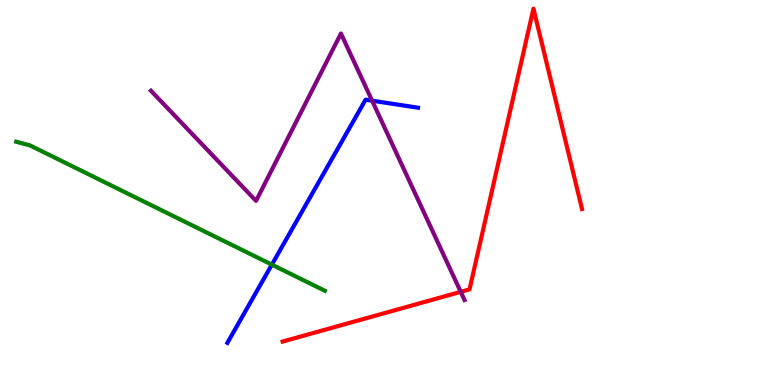[{'lines': ['blue', 'red'], 'intersections': []}, {'lines': ['green', 'red'], 'intersections': []}, {'lines': ['purple', 'red'], 'intersections': [{'x': 5.95, 'y': 2.42}]}, {'lines': ['blue', 'green'], 'intersections': [{'x': 3.51, 'y': 3.13}]}, {'lines': ['blue', 'purple'], 'intersections': [{'x': 4.8, 'y': 7.38}]}, {'lines': ['green', 'purple'], 'intersections': []}]